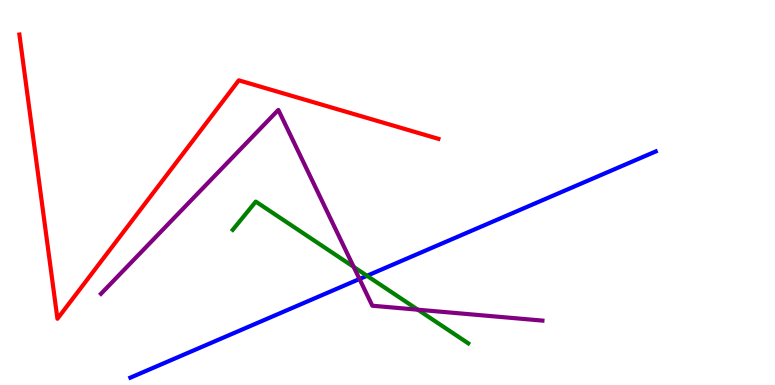[{'lines': ['blue', 'red'], 'intersections': []}, {'lines': ['green', 'red'], 'intersections': []}, {'lines': ['purple', 'red'], 'intersections': []}, {'lines': ['blue', 'green'], 'intersections': [{'x': 4.74, 'y': 2.84}]}, {'lines': ['blue', 'purple'], 'intersections': [{'x': 4.64, 'y': 2.75}]}, {'lines': ['green', 'purple'], 'intersections': [{'x': 4.56, 'y': 3.07}, {'x': 5.39, 'y': 1.96}]}]